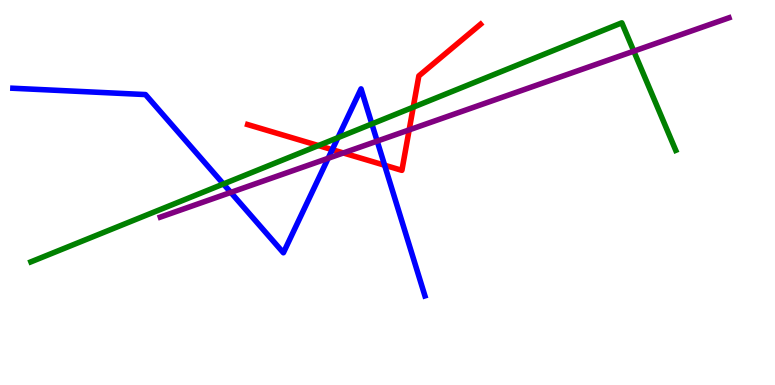[{'lines': ['blue', 'red'], 'intersections': [{'x': 4.29, 'y': 6.11}, {'x': 4.96, 'y': 5.71}]}, {'lines': ['green', 'red'], 'intersections': [{'x': 4.11, 'y': 6.22}, {'x': 5.33, 'y': 7.22}]}, {'lines': ['purple', 'red'], 'intersections': [{'x': 4.43, 'y': 6.03}, {'x': 5.28, 'y': 6.63}]}, {'lines': ['blue', 'green'], 'intersections': [{'x': 2.88, 'y': 5.22}, {'x': 4.36, 'y': 6.42}, {'x': 4.8, 'y': 6.78}]}, {'lines': ['blue', 'purple'], 'intersections': [{'x': 2.98, 'y': 5.0}, {'x': 4.23, 'y': 5.89}, {'x': 4.87, 'y': 6.33}]}, {'lines': ['green', 'purple'], 'intersections': [{'x': 8.18, 'y': 8.67}]}]